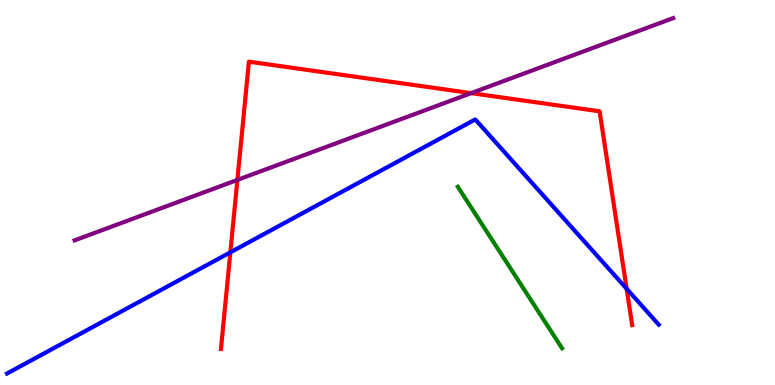[{'lines': ['blue', 'red'], 'intersections': [{'x': 2.97, 'y': 3.45}, {'x': 8.09, 'y': 2.5}]}, {'lines': ['green', 'red'], 'intersections': []}, {'lines': ['purple', 'red'], 'intersections': [{'x': 3.06, 'y': 5.33}, {'x': 6.08, 'y': 7.58}]}, {'lines': ['blue', 'green'], 'intersections': []}, {'lines': ['blue', 'purple'], 'intersections': []}, {'lines': ['green', 'purple'], 'intersections': []}]